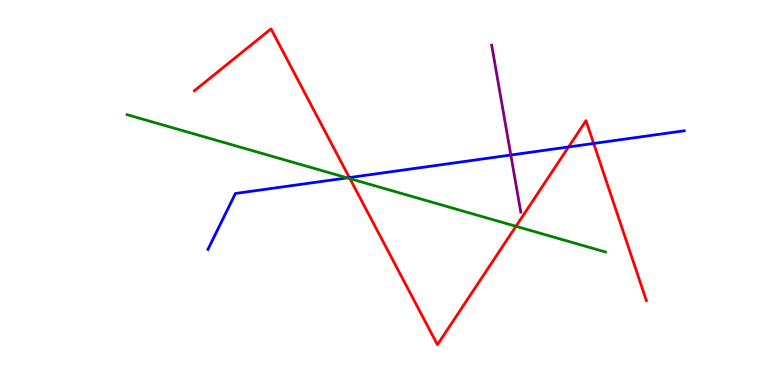[{'lines': ['blue', 'red'], 'intersections': [{'x': 4.51, 'y': 5.39}, {'x': 7.34, 'y': 6.18}, {'x': 7.66, 'y': 6.27}]}, {'lines': ['green', 'red'], 'intersections': [{'x': 4.52, 'y': 5.36}, {'x': 6.66, 'y': 4.12}]}, {'lines': ['purple', 'red'], 'intersections': []}, {'lines': ['blue', 'green'], 'intersections': [{'x': 4.48, 'y': 5.38}]}, {'lines': ['blue', 'purple'], 'intersections': [{'x': 6.59, 'y': 5.97}]}, {'lines': ['green', 'purple'], 'intersections': []}]